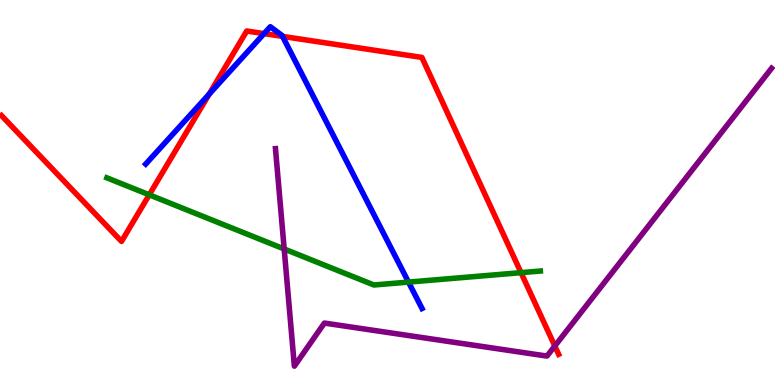[{'lines': ['blue', 'red'], 'intersections': [{'x': 2.7, 'y': 7.56}, {'x': 3.41, 'y': 9.13}, {'x': 3.65, 'y': 9.05}]}, {'lines': ['green', 'red'], 'intersections': [{'x': 1.93, 'y': 4.94}, {'x': 6.72, 'y': 2.92}]}, {'lines': ['purple', 'red'], 'intersections': [{'x': 7.16, 'y': 1.01}]}, {'lines': ['blue', 'green'], 'intersections': [{'x': 5.27, 'y': 2.67}]}, {'lines': ['blue', 'purple'], 'intersections': []}, {'lines': ['green', 'purple'], 'intersections': [{'x': 3.67, 'y': 3.53}]}]